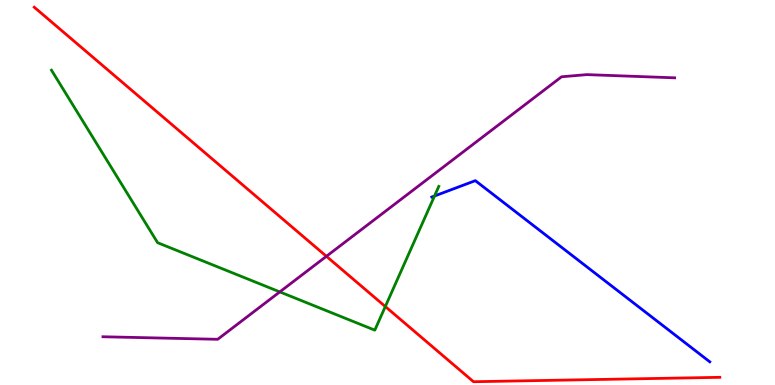[{'lines': ['blue', 'red'], 'intersections': []}, {'lines': ['green', 'red'], 'intersections': [{'x': 4.97, 'y': 2.04}]}, {'lines': ['purple', 'red'], 'intersections': [{'x': 4.21, 'y': 3.34}]}, {'lines': ['blue', 'green'], 'intersections': [{'x': 5.61, 'y': 4.91}]}, {'lines': ['blue', 'purple'], 'intersections': []}, {'lines': ['green', 'purple'], 'intersections': [{'x': 3.61, 'y': 2.42}]}]